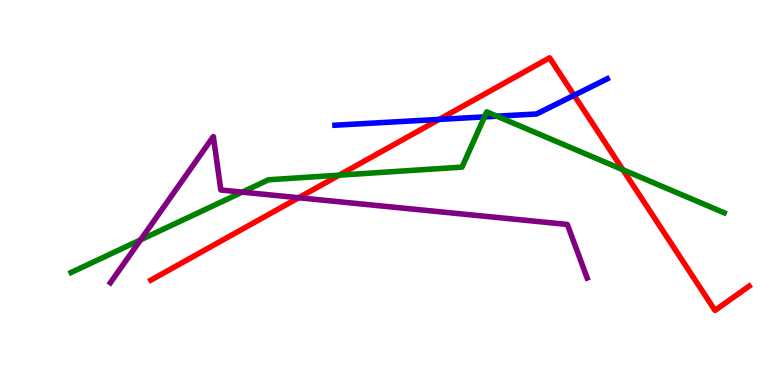[{'lines': ['blue', 'red'], 'intersections': [{'x': 5.67, 'y': 6.9}, {'x': 7.41, 'y': 7.52}]}, {'lines': ['green', 'red'], 'intersections': [{'x': 4.38, 'y': 5.45}, {'x': 8.04, 'y': 5.59}]}, {'lines': ['purple', 'red'], 'intersections': [{'x': 3.85, 'y': 4.86}]}, {'lines': ['blue', 'green'], 'intersections': [{'x': 6.25, 'y': 6.96}, {'x': 6.41, 'y': 6.98}]}, {'lines': ['blue', 'purple'], 'intersections': []}, {'lines': ['green', 'purple'], 'intersections': [{'x': 1.81, 'y': 3.77}, {'x': 3.13, 'y': 5.01}]}]